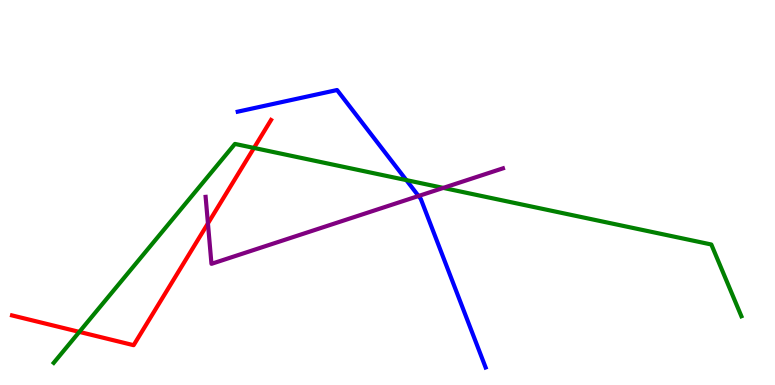[{'lines': ['blue', 'red'], 'intersections': []}, {'lines': ['green', 'red'], 'intersections': [{'x': 1.02, 'y': 1.38}, {'x': 3.28, 'y': 6.16}]}, {'lines': ['purple', 'red'], 'intersections': [{'x': 2.68, 'y': 4.2}]}, {'lines': ['blue', 'green'], 'intersections': [{'x': 5.24, 'y': 5.32}]}, {'lines': ['blue', 'purple'], 'intersections': [{'x': 5.4, 'y': 4.91}]}, {'lines': ['green', 'purple'], 'intersections': [{'x': 5.72, 'y': 5.12}]}]